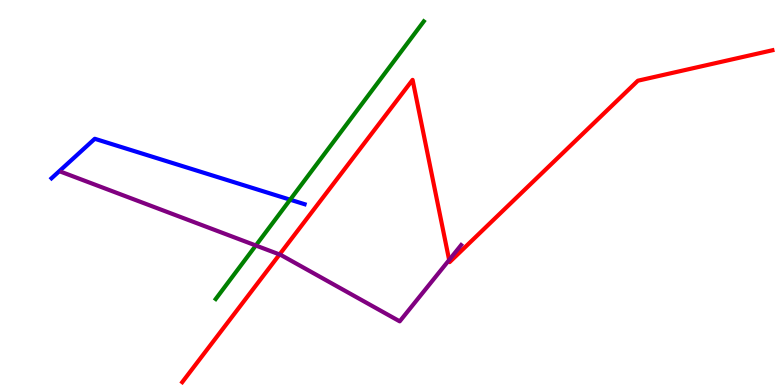[{'lines': ['blue', 'red'], 'intersections': []}, {'lines': ['green', 'red'], 'intersections': []}, {'lines': ['purple', 'red'], 'intersections': [{'x': 3.61, 'y': 3.39}, {'x': 5.8, 'y': 3.25}]}, {'lines': ['blue', 'green'], 'intersections': [{'x': 3.74, 'y': 4.81}]}, {'lines': ['blue', 'purple'], 'intersections': []}, {'lines': ['green', 'purple'], 'intersections': [{'x': 3.3, 'y': 3.62}]}]